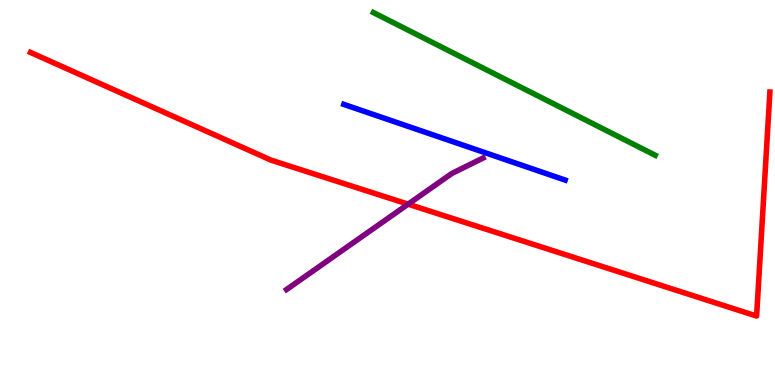[{'lines': ['blue', 'red'], 'intersections': []}, {'lines': ['green', 'red'], 'intersections': []}, {'lines': ['purple', 'red'], 'intersections': [{'x': 5.27, 'y': 4.7}]}, {'lines': ['blue', 'green'], 'intersections': []}, {'lines': ['blue', 'purple'], 'intersections': []}, {'lines': ['green', 'purple'], 'intersections': []}]